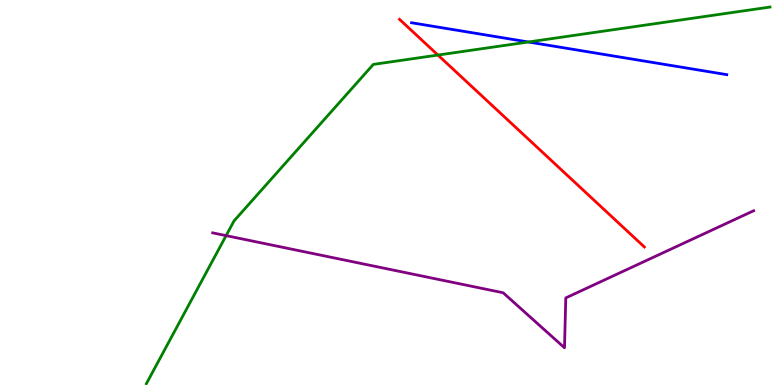[{'lines': ['blue', 'red'], 'intersections': []}, {'lines': ['green', 'red'], 'intersections': [{'x': 5.65, 'y': 8.57}]}, {'lines': ['purple', 'red'], 'intersections': []}, {'lines': ['blue', 'green'], 'intersections': [{'x': 6.82, 'y': 8.91}]}, {'lines': ['blue', 'purple'], 'intersections': []}, {'lines': ['green', 'purple'], 'intersections': [{'x': 2.92, 'y': 3.88}]}]